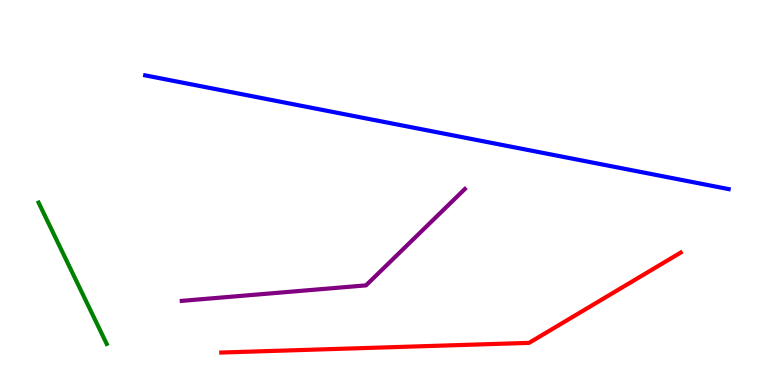[{'lines': ['blue', 'red'], 'intersections': []}, {'lines': ['green', 'red'], 'intersections': []}, {'lines': ['purple', 'red'], 'intersections': []}, {'lines': ['blue', 'green'], 'intersections': []}, {'lines': ['blue', 'purple'], 'intersections': []}, {'lines': ['green', 'purple'], 'intersections': []}]